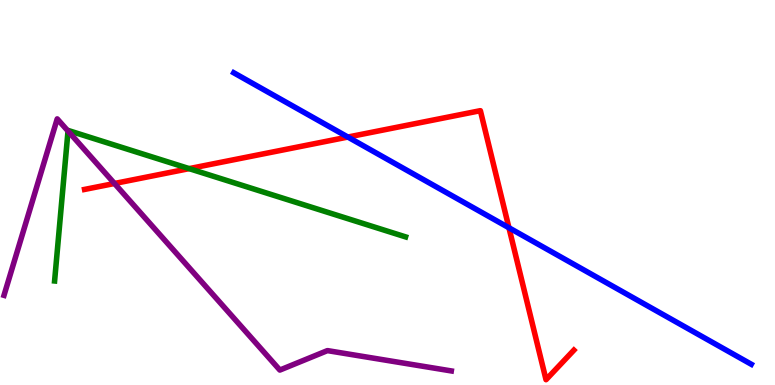[{'lines': ['blue', 'red'], 'intersections': [{'x': 4.49, 'y': 6.44}, {'x': 6.57, 'y': 4.08}]}, {'lines': ['green', 'red'], 'intersections': [{'x': 2.44, 'y': 5.62}]}, {'lines': ['purple', 'red'], 'intersections': [{'x': 1.48, 'y': 5.23}]}, {'lines': ['blue', 'green'], 'intersections': []}, {'lines': ['blue', 'purple'], 'intersections': []}, {'lines': ['green', 'purple'], 'intersections': [{'x': 0.878, 'y': 6.6}]}]